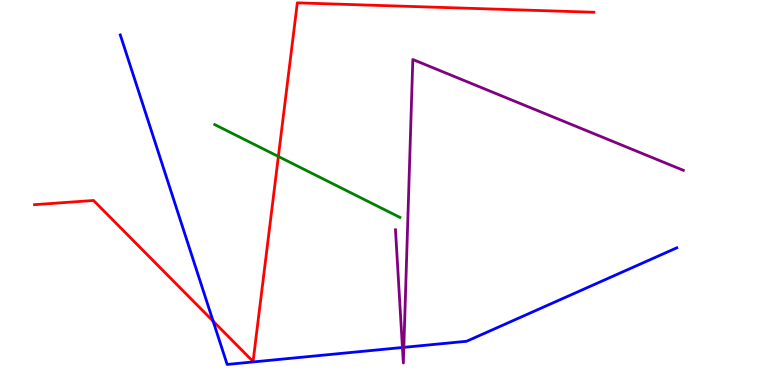[{'lines': ['blue', 'red'], 'intersections': [{'x': 2.75, 'y': 1.66}]}, {'lines': ['green', 'red'], 'intersections': [{'x': 3.59, 'y': 5.94}]}, {'lines': ['purple', 'red'], 'intersections': []}, {'lines': ['blue', 'green'], 'intersections': []}, {'lines': ['blue', 'purple'], 'intersections': [{'x': 5.19, 'y': 0.974}, {'x': 5.21, 'y': 0.978}]}, {'lines': ['green', 'purple'], 'intersections': []}]